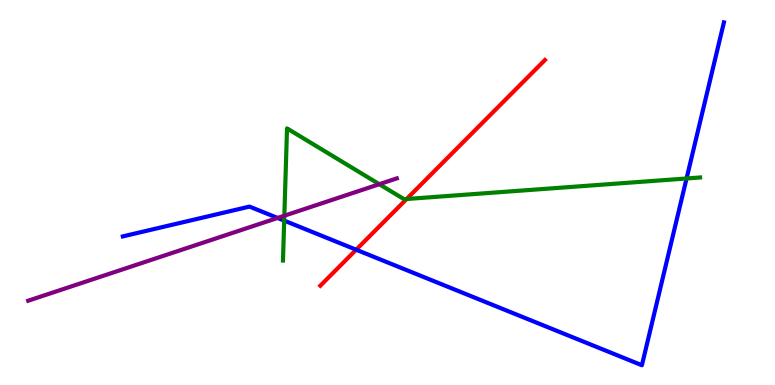[{'lines': ['blue', 'red'], 'intersections': [{'x': 4.6, 'y': 3.51}]}, {'lines': ['green', 'red'], 'intersections': [{'x': 5.25, 'y': 4.83}]}, {'lines': ['purple', 'red'], 'intersections': []}, {'lines': ['blue', 'green'], 'intersections': [{'x': 3.67, 'y': 4.27}, {'x': 8.86, 'y': 5.36}]}, {'lines': ['blue', 'purple'], 'intersections': [{'x': 3.58, 'y': 4.34}]}, {'lines': ['green', 'purple'], 'intersections': [{'x': 3.67, 'y': 4.4}, {'x': 4.89, 'y': 5.22}]}]